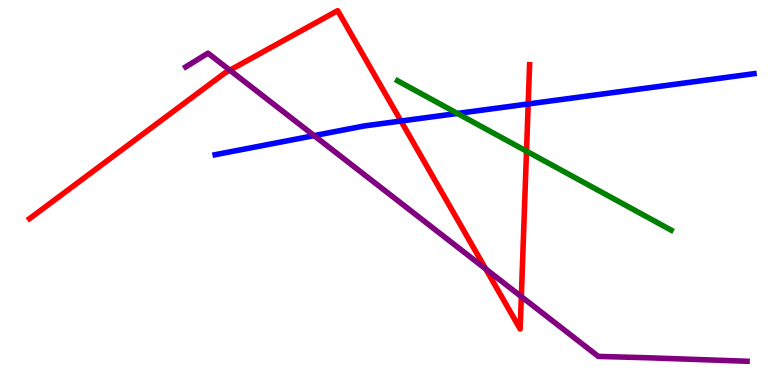[{'lines': ['blue', 'red'], 'intersections': [{'x': 5.17, 'y': 6.86}, {'x': 6.82, 'y': 7.3}]}, {'lines': ['green', 'red'], 'intersections': [{'x': 6.79, 'y': 6.07}]}, {'lines': ['purple', 'red'], 'intersections': [{'x': 2.97, 'y': 8.18}, {'x': 6.27, 'y': 3.01}, {'x': 6.73, 'y': 2.3}]}, {'lines': ['blue', 'green'], 'intersections': [{'x': 5.9, 'y': 7.05}]}, {'lines': ['blue', 'purple'], 'intersections': [{'x': 4.05, 'y': 6.48}]}, {'lines': ['green', 'purple'], 'intersections': []}]